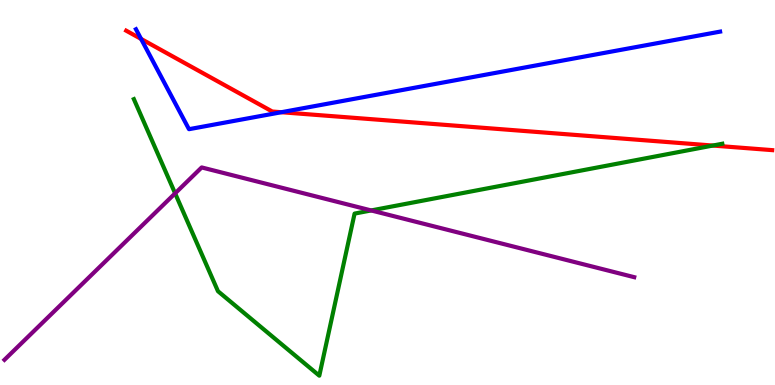[{'lines': ['blue', 'red'], 'intersections': [{'x': 1.82, 'y': 8.99}, {'x': 3.63, 'y': 7.09}]}, {'lines': ['green', 'red'], 'intersections': [{'x': 9.2, 'y': 6.22}]}, {'lines': ['purple', 'red'], 'intersections': []}, {'lines': ['blue', 'green'], 'intersections': []}, {'lines': ['blue', 'purple'], 'intersections': []}, {'lines': ['green', 'purple'], 'intersections': [{'x': 2.26, 'y': 4.98}, {'x': 4.79, 'y': 4.53}]}]